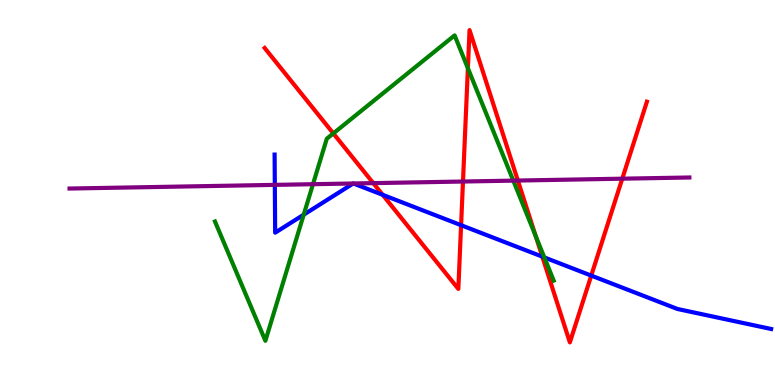[{'lines': ['blue', 'red'], 'intersections': [{'x': 4.94, 'y': 4.94}, {'x': 5.95, 'y': 4.15}, {'x': 7.0, 'y': 3.33}, {'x': 7.63, 'y': 2.84}]}, {'lines': ['green', 'red'], 'intersections': [{'x': 4.3, 'y': 6.53}, {'x': 6.04, 'y': 8.23}, {'x': 6.91, 'y': 3.87}]}, {'lines': ['purple', 'red'], 'intersections': [{'x': 4.82, 'y': 5.24}, {'x': 5.97, 'y': 5.29}, {'x': 6.68, 'y': 5.31}, {'x': 8.03, 'y': 5.36}]}, {'lines': ['blue', 'green'], 'intersections': [{'x': 3.92, 'y': 4.42}, {'x': 7.02, 'y': 3.31}]}, {'lines': ['blue', 'purple'], 'intersections': [{'x': 3.55, 'y': 5.2}, {'x': 4.56, 'y': 5.23}, {'x': 4.56, 'y': 5.23}]}, {'lines': ['green', 'purple'], 'intersections': [{'x': 4.04, 'y': 5.22}, {'x': 6.62, 'y': 5.31}]}]